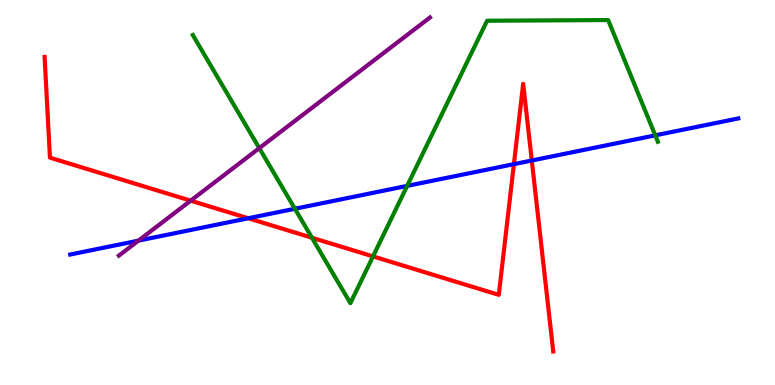[{'lines': ['blue', 'red'], 'intersections': [{'x': 3.2, 'y': 4.33}, {'x': 6.63, 'y': 5.74}, {'x': 6.86, 'y': 5.83}]}, {'lines': ['green', 'red'], 'intersections': [{'x': 4.02, 'y': 3.83}, {'x': 4.81, 'y': 3.34}]}, {'lines': ['purple', 'red'], 'intersections': [{'x': 2.46, 'y': 4.79}]}, {'lines': ['blue', 'green'], 'intersections': [{'x': 3.81, 'y': 4.58}, {'x': 5.25, 'y': 5.17}, {'x': 8.45, 'y': 6.48}]}, {'lines': ['blue', 'purple'], 'intersections': [{'x': 1.79, 'y': 3.75}]}, {'lines': ['green', 'purple'], 'intersections': [{'x': 3.35, 'y': 6.15}]}]